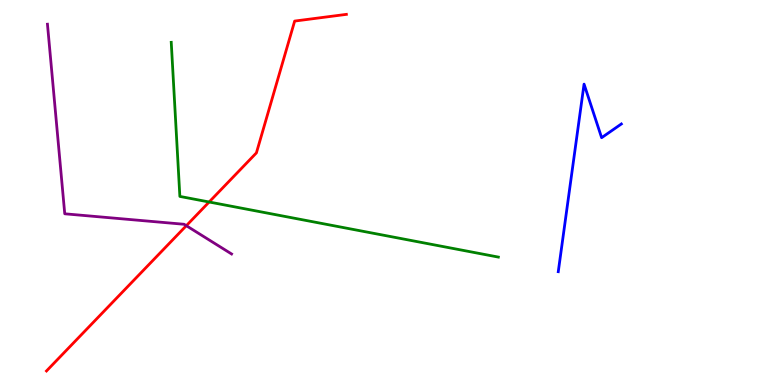[{'lines': ['blue', 'red'], 'intersections': []}, {'lines': ['green', 'red'], 'intersections': [{'x': 2.7, 'y': 4.75}]}, {'lines': ['purple', 'red'], 'intersections': [{'x': 2.4, 'y': 4.14}]}, {'lines': ['blue', 'green'], 'intersections': []}, {'lines': ['blue', 'purple'], 'intersections': []}, {'lines': ['green', 'purple'], 'intersections': []}]